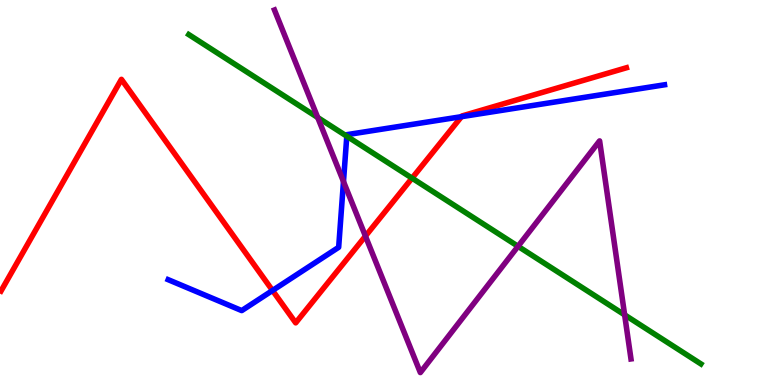[{'lines': ['blue', 'red'], 'intersections': [{'x': 3.52, 'y': 2.45}, {'x': 5.95, 'y': 6.97}]}, {'lines': ['green', 'red'], 'intersections': [{'x': 5.32, 'y': 5.37}]}, {'lines': ['purple', 'red'], 'intersections': [{'x': 4.72, 'y': 3.87}]}, {'lines': ['blue', 'green'], 'intersections': [{'x': 4.47, 'y': 6.46}]}, {'lines': ['blue', 'purple'], 'intersections': [{'x': 4.43, 'y': 5.28}]}, {'lines': ['green', 'purple'], 'intersections': [{'x': 4.1, 'y': 6.95}, {'x': 6.68, 'y': 3.6}, {'x': 8.06, 'y': 1.82}]}]